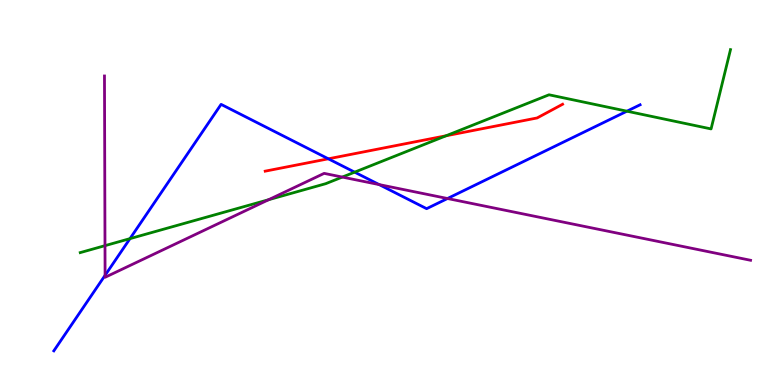[{'lines': ['blue', 'red'], 'intersections': [{'x': 4.24, 'y': 5.88}]}, {'lines': ['green', 'red'], 'intersections': [{'x': 5.76, 'y': 6.47}]}, {'lines': ['purple', 'red'], 'intersections': []}, {'lines': ['blue', 'green'], 'intersections': [{'x': 1.68, 'y': 3.8}, {'x': 4.58, 'y': 5.53}, {'x': 8.09, 'y': 7.11}]}, {'lines': ['blue', 'purple'], 'intersections': [{'x': 1.36, 'y': 2.85}, {'x': 4.89, 'y': 5.21}, {'x': 5.77, 'y': 4.84}]}, {'lines': ['green', 'purple'], 'intersections': [{'x': 1.35, 'y': 3.62}, {'x': 3.47, 'y': 4.81}, {'x': 4.42, 'y': 5.4}]}]